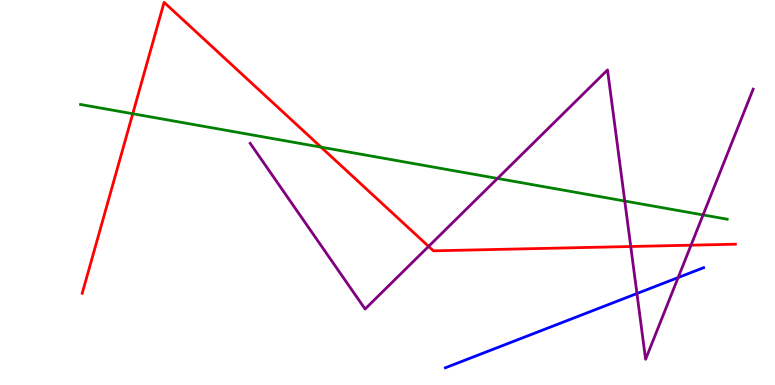[{'lines': ['blue', 'red'], 'intersections': []}, {'lines': ['green', 'red'], 'intersections': [{'x': 1.71, 'y': 7.05}, {'x': 4.14, 'y': 6.18}]}, {'lines': ['purple', 'red'], 'intersections': [{'x': 5.53, 'y': 3.6}, {'x': 8.14, 'y': 3.6}, {'x': 8.92, 'y': 3.63}]}, {'lines': ['blue', 'green'], 'intersections': []}, {'lines': ['blue', 'purple'], 'intersections': [{'x': 8.22, 'y': 2.38}, {'x': 8.75, 'y': 2.79}]}, {'lines': ['green', 'purple'], 'intersections': [{'x': 6.42, 'y': 5.36}, {'x': 8.06, 'y': 4.78}, {'x': 9.07, 'y': 4.42}]}]